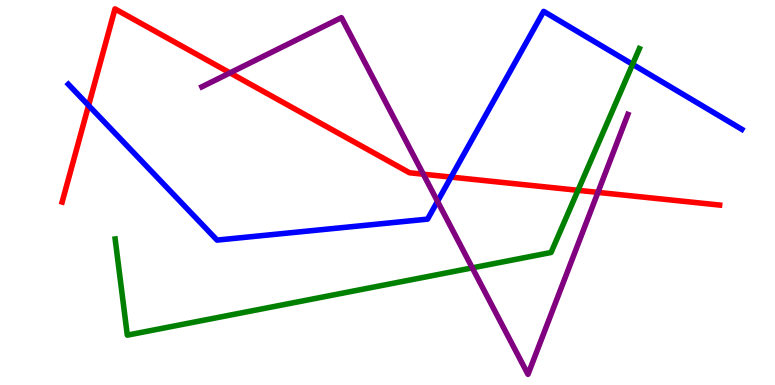[{'lines': ['blue', 'red'], 'intersections': [{'x': 1.14, 'y': 7.26}, {'x': 5.82, 'y': 5.4}]}, {'lines': ['green', 'red'], 'intersections': [{'x': 7.46, 'y': 5.06}]}, {'lines': ['purple', 'red'], 'intersections': [{'x': 2.97, 'y': 8.11}, {'x': 5.46, 'y': 5.48}, {'x': 7.72, 'y': 5.0}]}, {'lines': ['blue', 'green'], 'intersections': [{'x': 8.16, 'y': 8.33}]}, {'lines': ['blue', 'purple'], 'intersections': [{'x': 5.65, 'y': 4.77}]}, {'lines': ['green', 'purple'], 'intersections': [{'x': 6.09, 'y': 3.04}]}]